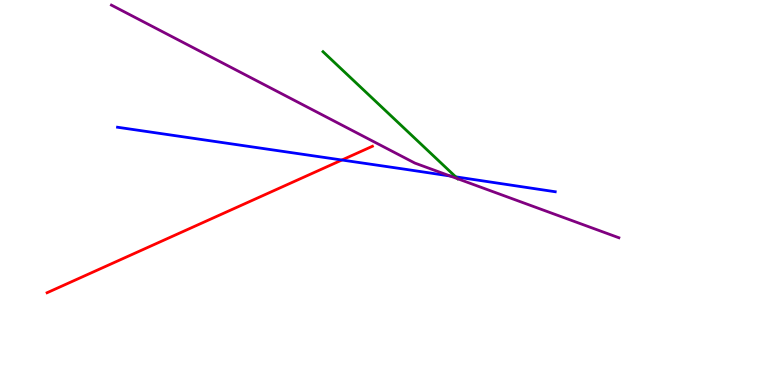[{'lines': ['blue', 'red'], 'intersections': [{'x': 4.41, 'y': 5.84}]}, {'lines': ['green', 'red'], 'intersections': []}, {'lines': ['purple', 'red'], 'intersections': []}, {'lines': ['blue', 'green'], 'intersections': [{'x': 5.88, 'y': 5.41}]}, {'lines': ['blue', 'purple'], 'intersections': [{'x': 5.81, 'y': 5.43}]}, {'lines': ['green', 'purple'], 'intersections': [{'x': 5.91, 'y': 5.36}]}]